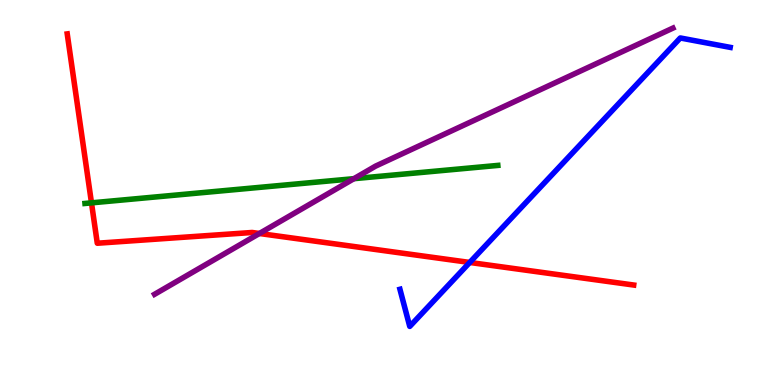[{'lines': ['blue', 'red'], 'intersections': [{'x': 6.06, 'y': 3.18}]}, {'lines': ['green', 'red'], 'intersections': [{'x': 1.18, 'y': 4.73}]}, {'lines': ['purple', 'red'], 'intersections': [{'x': 3.35, 'y': 3.94}]}, {'lines': ['blue', 'green'], 'intersections': []}, {'lines': ['blue', 'purple'], 'intersections': []}, {'lines': ['green', 'purple'], 'intersections': [{'x': 4.57, 'y': 5.36}]}]